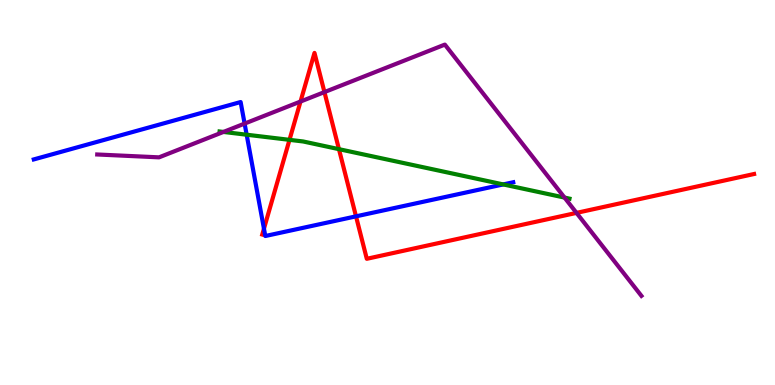[{'lines': ['blue', 'red'], 'intersections': [{'x': 3.41, 'y': 4.06}, {'x': 4.59, 'y': 4.38}]}, {'lines': ['green', 'red'], 'intersections': [{'x': 3.74, 'y': 6.37}, {'x': 4.37, 'y': 6.13}]}, {'lines': ['purple', 'red'], 'intersections': [{'x': 3.88, 'y': 7.36}, {'x': 4.19, 'y': 7.61}, {'x': 7.44, 'y': 4.47}]}, {'lines': ['blue', 'green'], 'intersections': [{'x': 3.18, 'y': 6.5}, {'x': 6.49, 'y': 5.21}]}, {'lines': ['blue', 'purple'], 'intersections': [{'x': 3.16, 'y': 6.79}]}, {'lines': ['green', 'purple'], 'intersections': [{'x': 2.88, 'y': 6.57}, {'x': 7.28, 'y': 4.87}]}]